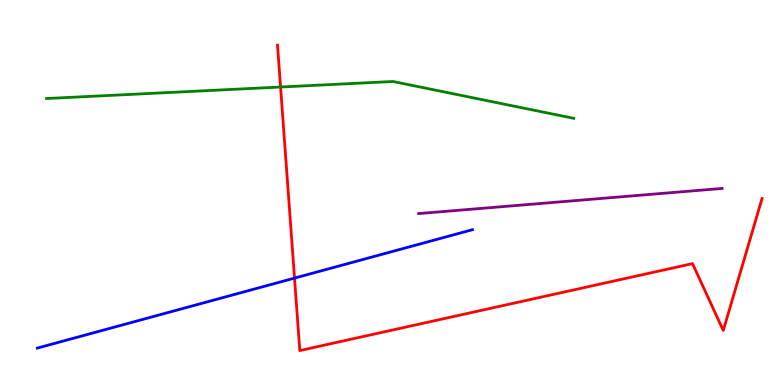[{'lines': ['blue', 'red'], 'intersections': [{'x': 3.8, 'y': 2.78}]}, {'lines': ['green', 'red'], 'intersections': [{'x': 3.62, 'y': 7.74}]}, {'lines': ['purple', 'red'], 'intersections': []}, {'lines': ['blue', 'green'], 'intersections': []}, {'lines': ['blue', 'purple'], 'intersections': []}, {'lines': ['green', 'purple'], 'intersections': []}]